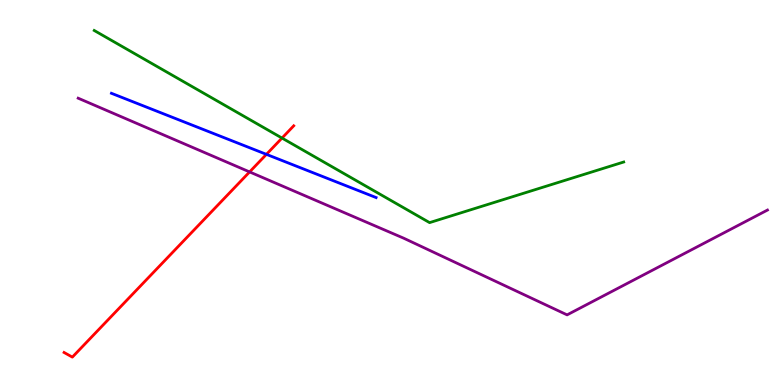[{'lines': ['blue', 'red'], 'intersections': [{'x': 3.44, 'y': 5.99}]}, {'lines': ['green', 'red'], 'intersections': [{'x': 3.64, 'y': 6.41}]}, {'lines': ['purple', 'red'], 'intersections': [{'x': 3.22, 'y': 5.53}]}, {'lines': ['blue', 'green'], 'intersections': []}, {'lines': ['blue', 'purple'], 'intersections': []}, {'lines': ['green', 'purple'], 'intersections': []}]